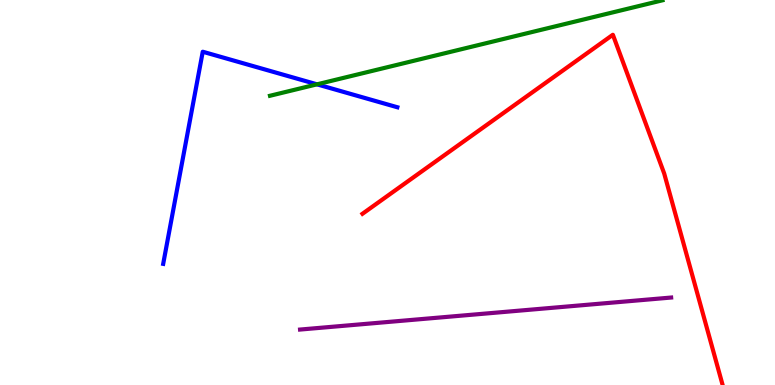[{'lines': ['blue', 'red'], 'intersections': []}, {'lines': ['green', 'red'], 'intersections': []}, {'lines': ['purple', 'red'], 'intersections': []}, {'lines': ['blue', 'green'], 'intersections': [{'x': 4.09, 'y': 7.81}]}, {'lines': ['blue', 'purple'], 'intersections': []}, {'lines': ['green', 'purple'], 'intersections': []}]